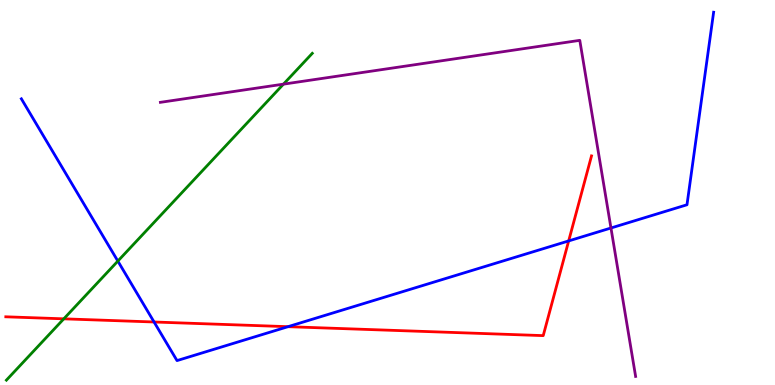[{'lines': ['blue', 'red'], 'intersections': [{'x': 1.99, 'y': 1.64}, {'x': 3.72, 'y': 1.51}, {'x': 7.34, 'y': 3.74}]}, {'lines': ['green', 'red'], 'intersections': [{'x': 0.823, 'y': 1.72}]}, {'lines': ['purple', 'red'], 'intersections': []}, {'lines': ['blue', 'green'], 'intersections': [{'x': 1.52, 'y': 3.22}]}, {'lines': ['blue', 'purple'], 'intersections': [{'x': 7.88, 'y': 4.08}]}, {'lines': ['green', 'purple'], 'intersections': [{'x': 3.66, 'y': 7.81}]}]